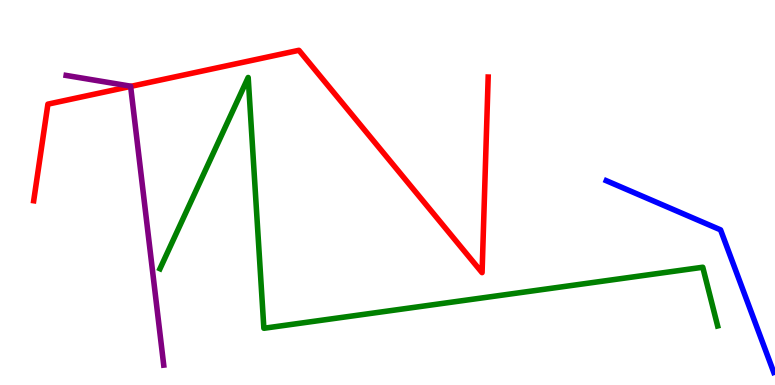[{'lines': ['blue', 'red'], 'intersections': []}, {'lines': ['green', 'red'], 'intersections': []}, {'lines': ['purple', 'red'], 'intersections': [{'x': 1.69, 'y': 7.76}]}, {'lines': ['blue', 'green'], 'intersections': []}, {'lines': ['blue', 'purple'], 'intersections': []}, {'lines': ['green', 'purple'], 'intersections': []}]